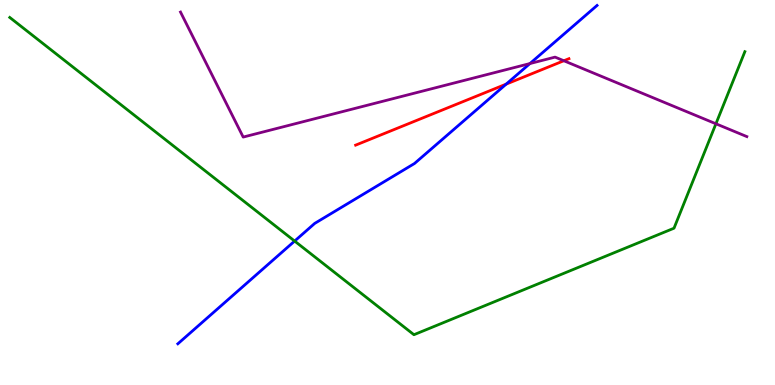[{'lines': ['blue', 'red'], 'intersections': [{'x': 6.53, 'y': 7.82}]}, {'lines': ['green', 'red'], 'intersections': []}, {'lines': ['purple', 'red'], 'intersections': [{'x': 7.28, 'y': 8.42}]}, {'lines': ['blue', 'green'], 'intersections': [{'x': 3.8, 'y': 3.74}]}, {'lines': ['blue', 'purple'], 'intersections': [{'x': 6.84, 'y': 8.35}]}, {'lines': ['green', 'purple'], 'intersections': [{'x': 9.24, 'y': 6.78}]}]